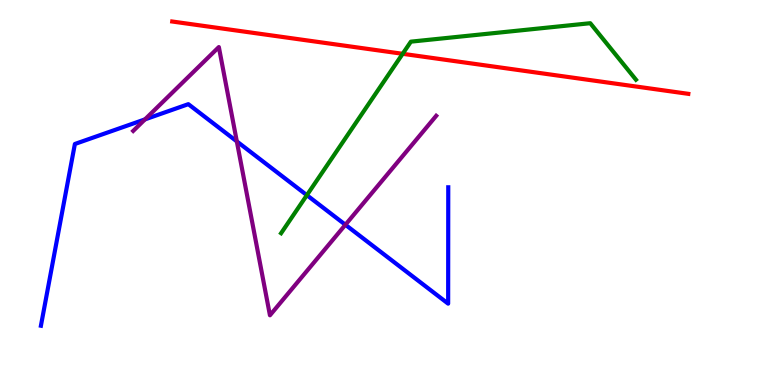[{'lines': ['blue', 'red'], 'intersections': []}, {'lines': ['green', 'red'], 'intersections': [{'x': 5.2, 'y': 8.6}]}, {'lines': ['purple', 'red'], 'intersections': []}, {'lines': ['blue', 'green'], 'intersections': [{'x': 3.96, 'y': 4.93}]}, {'lines': ['blue', 'purple'], 'intersections': [{'x': 1.87, 'y': 6.9}, {'x': 3.06, 'y': 6.33}, {'x': 4.46, 'y': 4.16}]}, {'lines': ['green', 'purple'], 'intersections': []}]